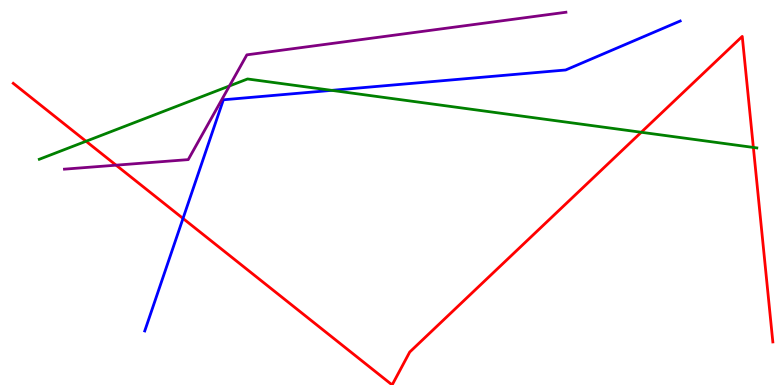[{'lines': ['blue', 'red'], 'intersections': [{'x': 2.36, 'y': 4.33}]}, {'lines': ['green', 'red'], 'intersections': [{'x': 1.11, 'y': 6.33}, {'x': 8.27, 'y': 6.56}, {'x': 9.72, 'y': 6.17}]}, {'lines': ['purple', 'red'], 'intersections': [{'x': 1.5, 'y': 5.71}]}, {'lines': ['blue', 'green'], 'intersections': [{'x': 4.28, 'y': 7.65}]}, {'lines': ['blue', 'purple'], 'intersections': []}, {'lines': ['green', 'purple'], 'intersections': [{'x': 2.96, 'y': 7.77}]}]